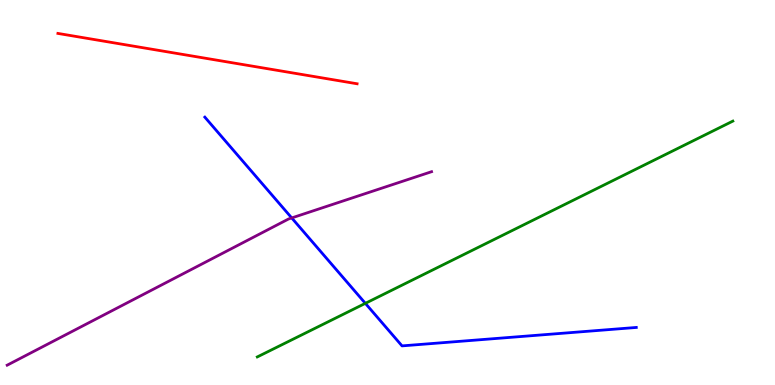[{'lines': ['blue', 'red'], 'intersections': []}, {'lines': ['green', 'red'], 'intersections': []}, {'lines': ['purple', 'red'], 'intersections': []}, {'lines': ['blue', 'green'], 'intersections': [{'x': 4.71, 'y': 2.12}]}, {'lines': ['blue', 'purple'], 'intersections': [{'x': 3.76, 'y': 4.34}]}, {'lines': ['green', 'purple'], 'intersections': []}]